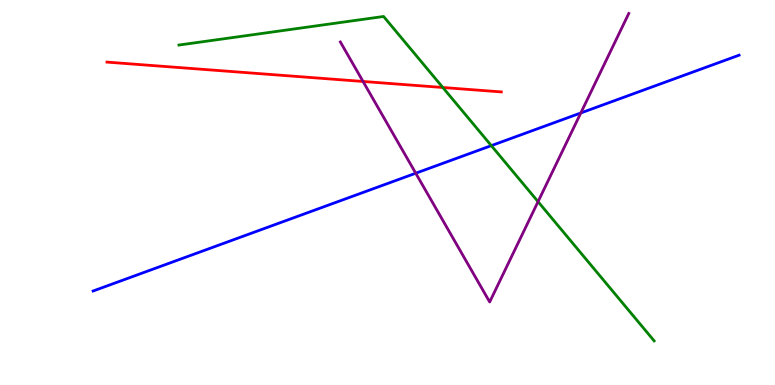[{'lines': ['blue', 'red'], 'intersections': []}, {'lines': ['green', 'red'], 'intersections': [{'x': 5.71, 'y': 7.73}]}, {'lines': ['purple', 'red'], 'intersections': [{'x': 4.68, 'y': 7.88}]}, {'lines': ['blue', 'green'], 'intersections': [{'x': 6.34, 'y': 6.22}]}, {'lines': ['blue', 'purple'], 'intersections': [{'x': 5.36, 'y': 5.5}, {'x': 7.49, 'y': 7.07}]}, {'lines': ['green', 'purple'], 'intersections': [{'x': 6.94, 'y': 4.76}]}]